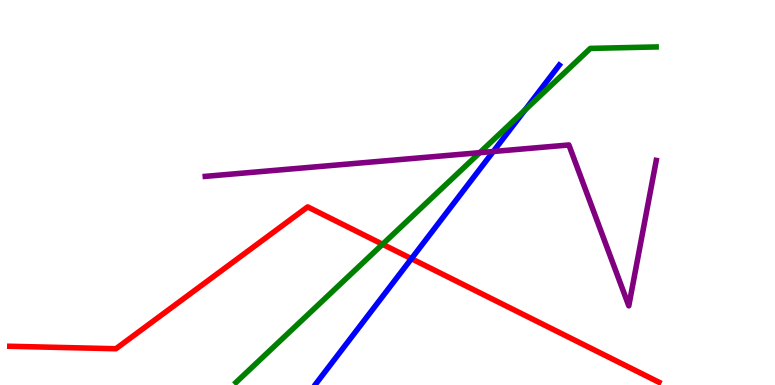[{'lines': ['blue', 'red'], 'intersections': [{'x': 5.31, 'y': 3.28}]}, {'lines': ['green', 'red'], 'intersections': [{'x': 4.94, 'y': 3.66}]}, {'lines': ['purple', 'red'], 'intersections': []}, {'lines': ['blue', 'green'], 'intersections': [{'x': 6.77, 'y': 7.14}]}, {'lines': ['blue', 'purple'], 'intersections': [{'x': 6.37, 'y': 6.07}]}, {'lines': ['green', 'purple'], 'intersections': [{'x': 6.19, 'y': 6.03}]}]